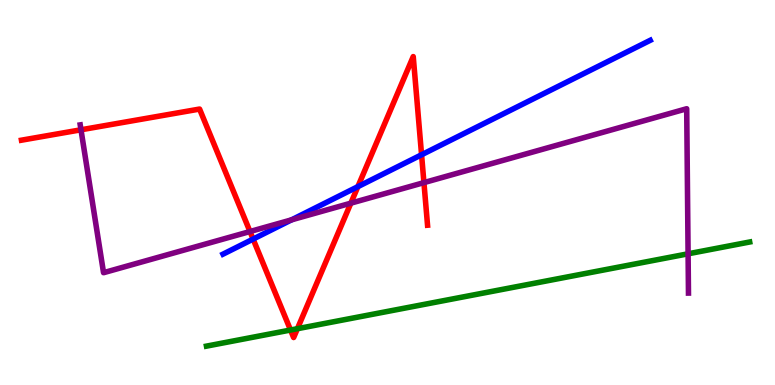[{'lines': ['blue', 'red'], 'intersections': [{'x': 3.27, 'y': 3.79}, {'x': 4.62, 'y': 5.15}, {'x': 5.44, 'y': 5.98}]}, {'lines': ['green', 'red'], 'intersections': [{'x': 3.75, 'y': 1.43}, {'x': 3.84, 'y': 1.46}]}, {'lines': ['purple', 'red'], 'intersections': [{'x': 1.05, 'y': 6.63}, {'x': 3.23, 'y': 3.99}, {'x': 4.53, 'y': 4.72}, {'x': 5.47, 'y': 5.26}]}, {'lines': ['blue', 'green'], 'intersections': []}, {'lines': ['blue', 'purple'], 'intersections': [{'x': 3.76, 'y': 4.29}]}, {'lines': ['green', 'purple'], 'intersections': [{'x': 8.88, 'y': 3.41}]}]